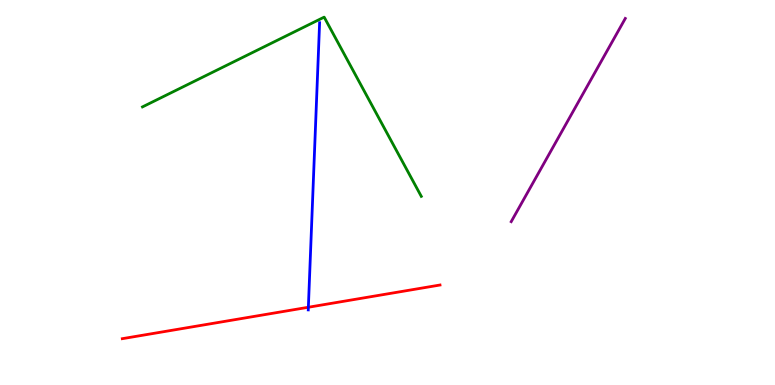[{'lines': ['blue', 'red'], 'intersections': [{'x': 3.98, 'y': 2.02}]}, {'lines': ['green', 'red'], 'intersections': []}, {'lines': ['purple', 'red'], 'intersections': []}, {'lines': ['blue', 'green'], 'intersections': []}, {'lines': ['blue', 'purple'], 'intersections': []}, {'lines': ['green', 'purple'], 'intersections': []}]